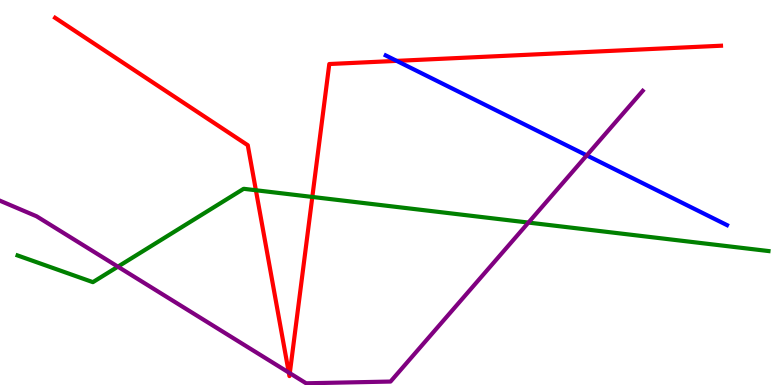[{'lines': ['blue', 'red'], 'intersections': [{'x': 5.12, 'y': 8.42}]}, {'lines': ['green', 'red'], 'intersections': [{'x': 3.3, 'y': 5.06}, {'x': 4.03, 'y': 4.88}]}, {'lines': ['purple', 'red'], 'intersections': [{'x': 3.73, 'y': 0.323}, {'x': 3.74, 'y': 0.307}]}, {'lines': ['blue', 'green'], 'intersections': []}, {'lines': ['blue', 'purple'], 'intersections': [{'x': 7.57, 'y': 5.96}]}, {'lines': ['green', 'purple'], 'intersections': [{'x': 1.52, 'y': 3.07}, {'x': 6.82, 'y': 4.22}]}]